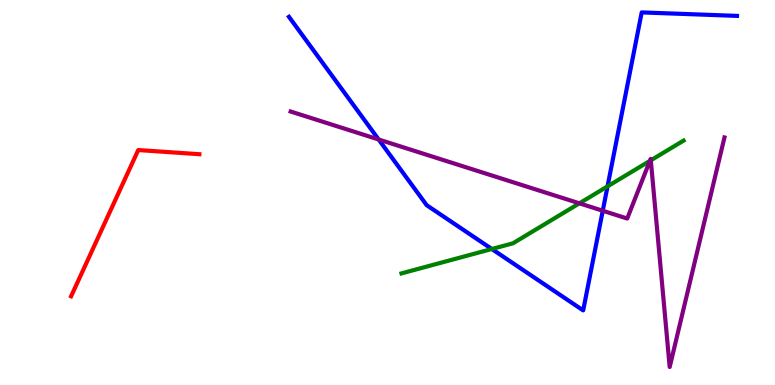[{'lines': ['blue', 'red'], 'intersections': []}, {'lines': ['green', 'red'], 'intersections': []}, {'lines': ['purple', 'red'], 'intersections': []}, {'lines': ['blue', 'green'], 'intersections': [{'x': 6.35, 'y': 3.53}, {'x': 7.84, 'y': 5.16}]}, {'lines': ['blue', 'purple'], 'intersections': [{'x': 4.89, 'y': 6.38}, {'x': 7.78, 'y': 4.53}]}, {'lines': ['green', 'purple'], 'intersections': [{'x': 7.48, 'y': 4.72}, {'x': 8.39, 'y': 5.82}, {'x': 8.4, 'y': 5.84}]}]